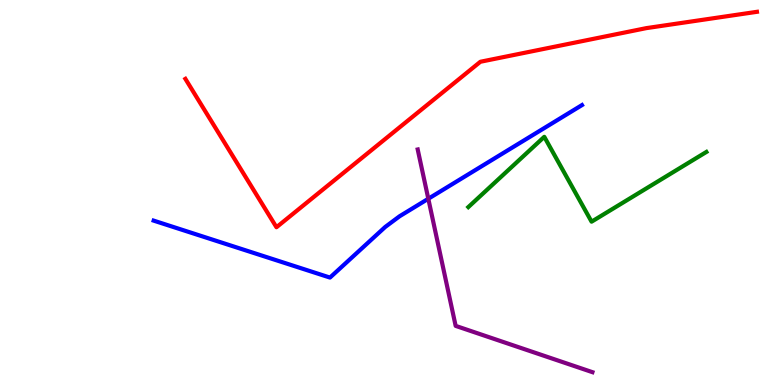[{'lines': ['blue', 'red'], 'intersections': []}, {'lines': ['green', 'red'], 'intersections': []}, {'lines': ['purple', 'red'], 'intersections': []}, {'lines': ['blue', 'green'], 'intersections': []}, {'lines': ['blue', 'purple'], 'intersections': [{'x': 5.53, 'y': 4.84}]}, {'lines': ['green', 'purple'], 'intersections': []}]